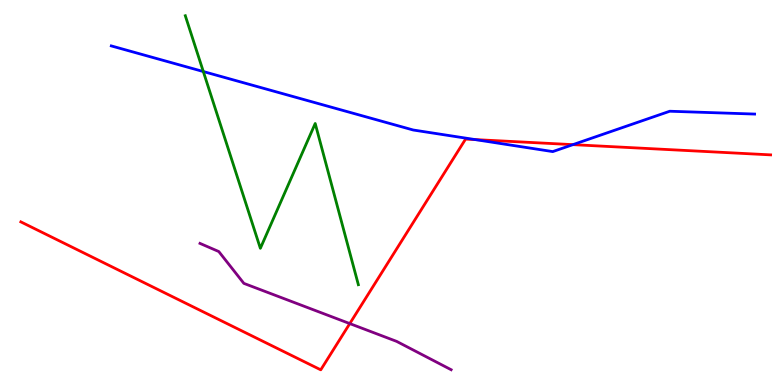[{'lines': ['blue', 'red'], 'intersections': [{'x': 6.13, 'y': 6.37}, {'x': 7.39, 'y': 6.24}]}, {'lines': ['green', 'red'], 'intersections': []}, {'lines': ['purple', 'red'], 'intersections': [{'x': 4.51, 'y': 1.6}]}, {'lines': ['blue', 'green'], 'intersections': [{'x': 2.62, 'y': 8.14}]}, {'lines': ['blue', 'purple'], 'intersections': []}, {'lines': ['green', 'purple'], 'intersections': []}]